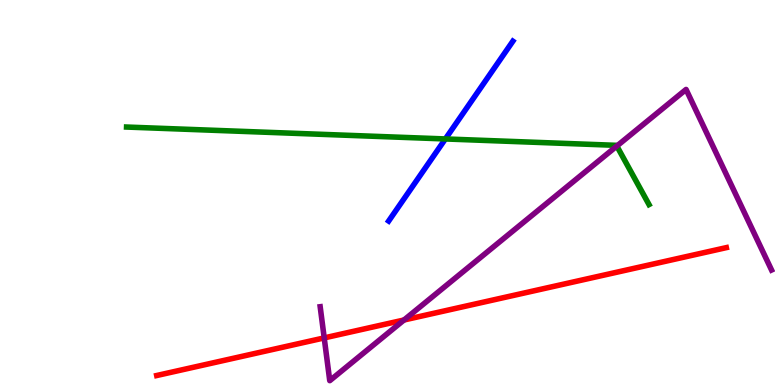[{'lines': ['blue', 'red'], 'intersections': []}, {'lines': ['green', 'red'], 'intersections': []}, {'lines': ['purple', 'red'], 'intersections': [{'x': 4.18, 'y': 1.22}, {'x': 5.21, 'y': 1.69}]}, {'lines': ['blue', 'green'], 'intersections': [{'x': 5.75, 'y': 6.39}]}, {'lines': ['blue', 'purple'], 'intersections': []}, {'lines': ['green', 'purple'], 'intersections': [{'x': 7.96, 'y': 6.21}]}]